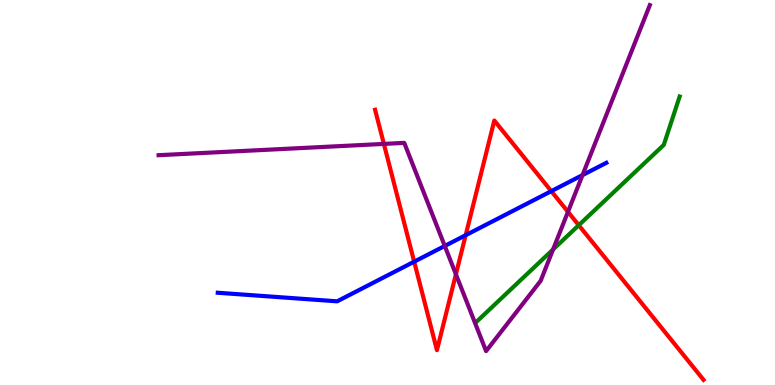[{'lines': ['blue', 'red'], 'intersections': [{'x': 5.34, 'y': 3.2}, {'x': 6.01, 'y': 3.89}, {'x': 7.11, 'y': 5.03}]}, {'lines': ['green', 'red'], 'intersections': [{'x': 7.47, 'y': 4.15}]}, {'lines': ['purple', 'red'], 'intersections': [{'x': 4.95, 'y': 6.26}, {'x': 5.88, 'y': 2.88}, {'x': 7.33, 'y': 4.5}]}, {'lines': ['blue', 'green'], 'intersections': []}, {'lines': ['blue', 'purple'], 'intersections': [{'x': 5.74, 'y': 3.61}, {'x': 7.52, 'y': 5.45}]}, {'lines': ['green', 'purple'], 'intersections': [{'x': 7.14, 'y': 3.52}]}]